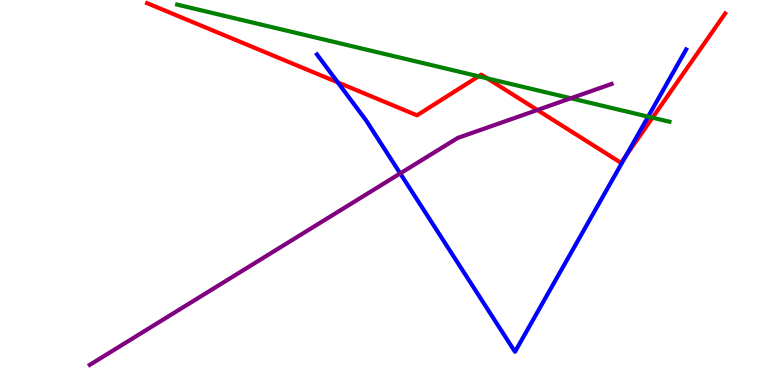[{'lines': ['blue', 'red'], 'intersections': [{'x': 4.36, 'y': 7.86}, {'x': 8.08, 'y': 5.96}]}, {'lines': ['green', 'red'], 'intersections': [{'x': 6.18, 'y': 8.02}, {'x': 6.29, 'y': 7.96}, {'x': 8.42, 'y': 6.94}]}, {'lines': ['purple', 'red'], 'intersections': [{'x': 6.93, 'y': 7.14}]}, {'lines': ['blue', 'green'], 'intersections': [{'x': 8.36, 'y': 6.97}]}, {'lines': ['blue', 'purple'], 'intersections': [{'x': 5.16, 'y': 5.5}]}, {'lines': ['green', 'purple'], 'intersections': [{'x': 7.37, 'y': 7.45}]}]